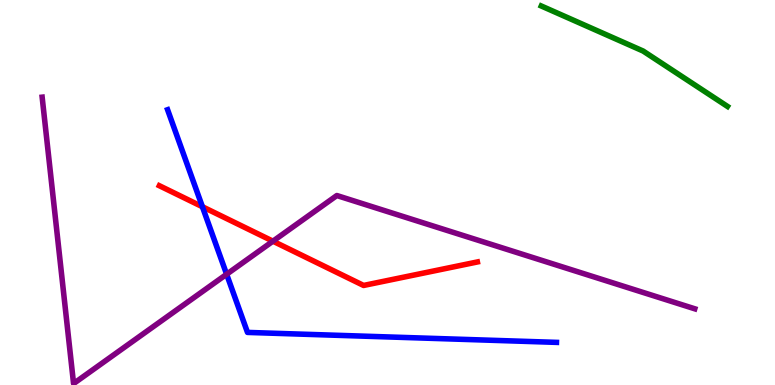[{'lines': ['blue', 'red'], 'intersections': [{'x': 2.61, 'y': 4.63}]}, {'lines': ['green', 'red'], 'intersections': []}, {'lines': ['purple', 'red'], 'intersections': [{'x': 3.52, 'y': 3.74}]}, {'lines': ['blue', 'green'], 'intersections': []}, {'lines': ['blue', 'purple'], 'intersections': [{'x': 2.92, 'y': 2.88}]}, {'lines': ['green', 'purple'], 'intersections': []}]